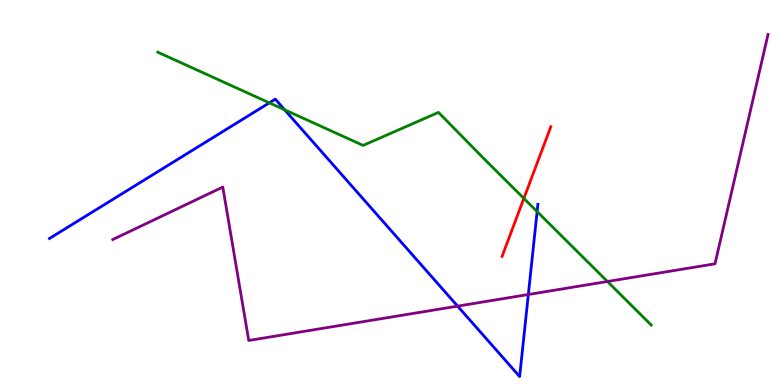[{'lines': ['blue', 'red'], 'intersections': []}, {'lines': ['green', 'red'], 'intersections': [{'x': 6.76, 'y': 4.85}]}, {'lines': ['purple', 'red'], 'intersections': []}, {'lines': ['blue', 'green'], 'intersections': [{'x': 3.48, 'y': 7.33}, {'x': 3.67, 'y': 7.15}, {'x': 6.93, 'y': 4.5}]}, {'lines': ['blue', 'purple'], 'intersections': [{'x': 5.9, 'y': 2.05}, {'x': 6.82, 'y': 2.35}]}, {'lines': ['green', 'purple'], 'intersections': [{'x': 7.84, 'y': 2.69}]}]